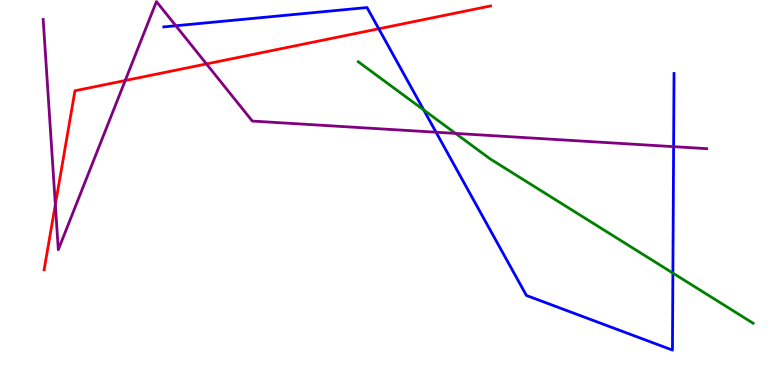[{'lines': ['blue', 'red'], 'intersections': [{'x': 4.89, 'y': 9.25}]}, {'lines': ['green', 'red'], 'intersections': []}, {'lines': ['purple', 'red'], 'intersections': [{'x': 0.714, 'y': 4.69}, {'x': 1.62, 'y': 7.91}, {'x': 2.66, 'y': 8.34}]}, {'lines': ['blue', 'green'], 'intersections': [{'x': 5.47, 'y': 7.14}, {'x': 8.68, 'y': 2.91}]}, {'lines': ['blue', 'purple'], 'intersections': [{'x': 2.27, 'y': 9.33}, {'x': 5.63, 'y': 6.57}, {'x': 8.69, 'y': 6.19}]}, {'lines': ['green', 'purple'], 'intersections': [{'x': 5.88, 'y': 6.53}]}]